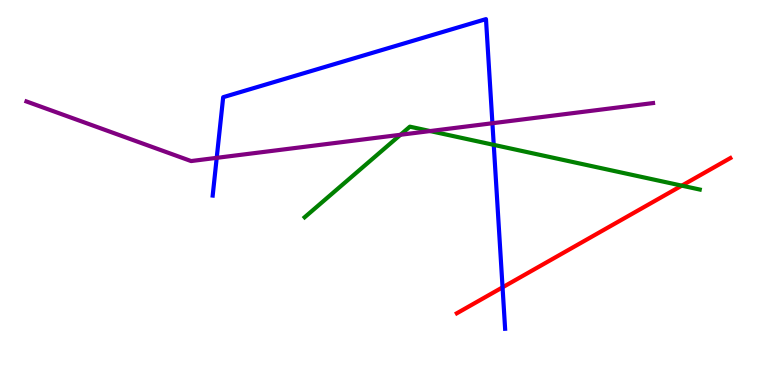[{'lines': ['blue', 'red'], 'intersections': [{'x': 6.48, 'y': 2.54}]}, {'lines': ['green', 'red'], 'intersections': [{'x': 8.8, 'y': 5.18}]}, {'lines': ['purple', 'red'], 'intersections': []}, {'lines': ['blue', 'green'], 'intersections': [{'x': 6.37, 'y': 6.24}]}, {'lines': ['blue', 'purple'], 'intersections': [{'x': 2.8, 'y': 5.9}, {'x': 6.35, 'y': 6.8}]}, {'lines': ['green', 'purple'], 'intersections': [{'x': 5.17, 'y': 6.5}, {'x': 5.55, 'y': 6.6}]}]